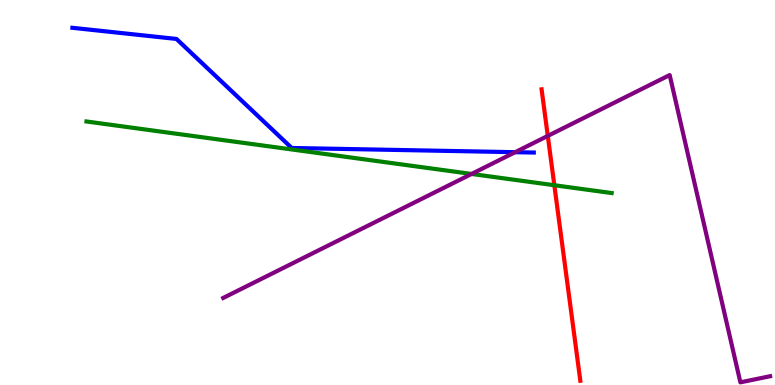[{'lines': ['blue', 'red'], 'intersections': []}, {'lines': ['green', 'red'], 'intersections': [{'x': 7.15, 'y': 5.19}]}, {'lines': ['purple', 'red'], 'intersections': [{'x': 7.07, 'y': 6.47}]}, {'lines': ['blue', 'green'], 'intersections': []}, {'lines': ['blue', 'purple'], 'intersections': [{'x': 6.65, 'y': 6.05}]}, {'lines': ['green', 'purple'], 'intersections': [{'x': 6.08, 'y': 5.48}]}]